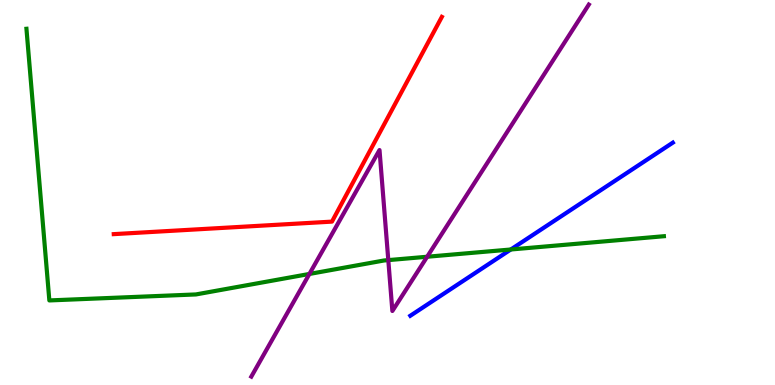[{'lines': ['blue', 'red'], 'intersections': []}, {'lines': ['green', 'red'], 'intersections': []}, {'lines': ['purple', 'red'], 'intersections': []}, {'lines': ['blue', 'green'], 'intersections': [{'x': 6.59, 'y': 3.52}]}, {'lines': ['blue', 'purple'], 'intersections': []}, {'lines': ['green', 'purple'], 'intersections': [{'x': 3.99, 'y': 2.88}, {'x': 5.01, 'y': 3.24}, {'x': 5.51, 'y': 3.33}]}]